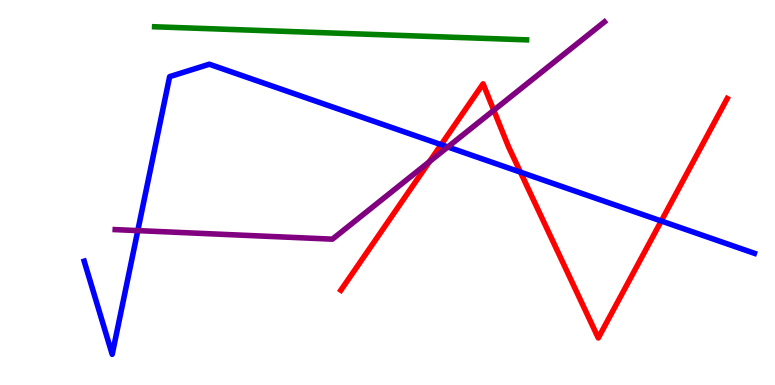[{'lines': ['blue', 'red'], 'intersections': [{'x': 5.69, 'y': 6.24}, {'x': 6.72, 'y': 5.53}, {'x': 8.53, 'y': 4.26}]}, {'lines': ['green', 'red'], 'intersections': []}, {'lines': ['purple', 'red'], 'intersections': [{'x': 5.54, 'y': 5.8}, {'x': 6.37, 'y': 7.14}]}, {'lines': ['blue', 'green'], 'intersections': []}, {'lines': ['blue', 'purple'], 'intersections': [{'x': 1.78, 'y': 4.01}, {'x': 5.78, 'y': 6.18}]}, {'lines': ['green', 'purple'], 'intersections': []}]